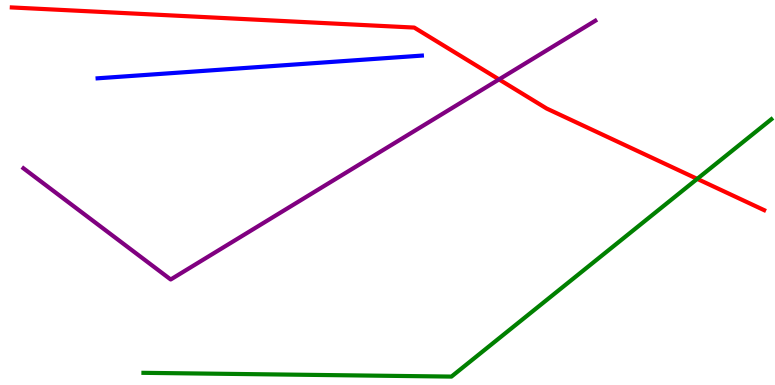[{'lines': ['blue', 'red'], 'intersections': []}, {'lines': ['green', 'red'], 'intersections': [{'x': 9.0, 'y': 5.35}]}, {'lines': ['purple', 'red'], 'intersections': [{'x': 6.44, 'y': 7.94}]}, {'lines': ['blue', 'green'], 'intersections': []}, {'lines': ['blue', 'purple'], 'intersections': []}, {'lines': ['green', 'purple'], 'intersections': []}]